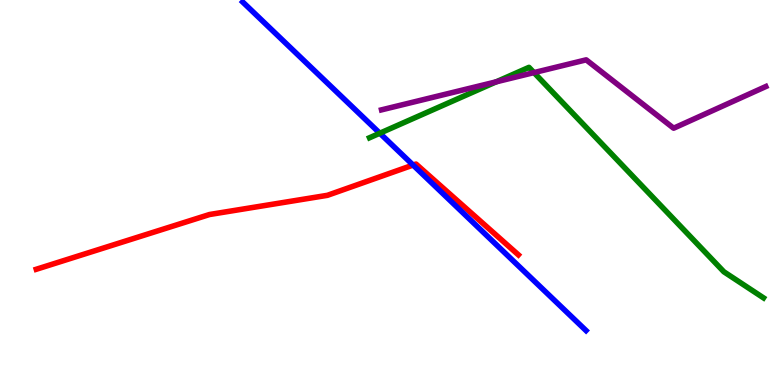[{'lines': ['blue', 'red'], 'intersections': [{'x': 5.33, 'y': 5.71}]}, {'lines': ['green', 'red'], 'intersections': []}, {'lines': ['purple', 'red'], 'intersections': []}, {'lines': ['blue', 'green'], 'intersections': [{'x': 4.9, 'y': 6.54}]}, {'lines': ['blue', 'purple'], 'intersections': []}, {'lines': ['green', 'purple'], 'intersections': [{'x': 6.4, 'y': 7.87}, {'x': 6.89, 'y': 8.11}]}]